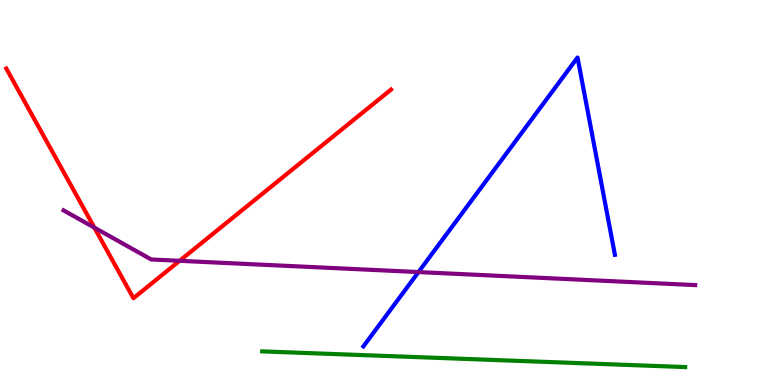[{'lines': ['blue', 'red'], 'intersections': []}, {'lines': ['green', 'red'], 'intersections': []}, {'lines': ['purple', 'red'], 'intersections': [{'x': 1.22, 'y': 4.09}, {'x': 2.32, 'y': 3.23}]}, {'lines': ['blue', 'green'], 'intersections': []}, {'lines': ['blue', 'purple'], 'intersections': [{'x': 5.4, 'y': 2.93}]}, {'lines': ['green', 'purple'], 'intersections': []}]